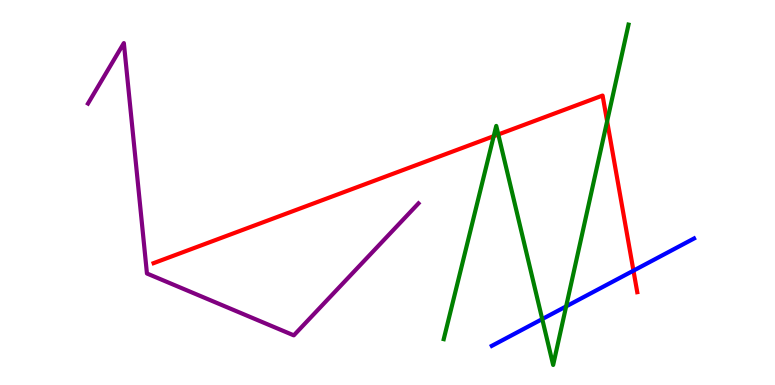[{'lines': ['blue', 'red'], 'intersections': [{'x': 8.17, 'y': 2.97}]}, {'lines': ['green', 'red'], 'intersections': [{'x': 6.37, 'y': 6.46}, {'x': 6.43, 'y': 6.51}, {'x': 7.83, 'y': 6.85}]}, {'lines': ['purple', 'red'], 'intersections': []}, {'lines': ['blue', 'green'], 'intersections': [{'x': 7.0, 'y': 1.71}, {'x': 7.3, 'y': 2.04}]}, {'lines': ['blue', 'purple'], 'intersections': []}, {'lines': ['green', 'purple'], 'intersections': []}]